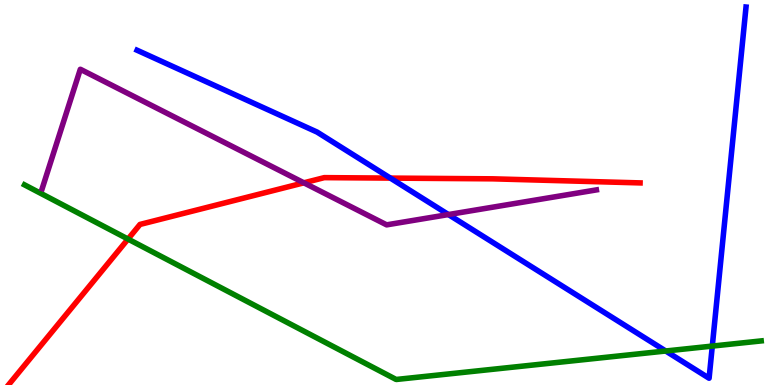[{'lines': ['blue', 'red'], 'intersections': [{'x': 5.04, 'y': 5.37}]}, {'lines': ['green', 'red'], 'intersections': [{'x': 1.65, 'y': 3.79}]}, {'lines': ['purple', 'red'], 'intersections': [{'x': 3.92, 'y': 5.25}]}, {'lines': ['blue', 'green'], 'intersections': [{'x': 8.59, 'y': 0.883}, {'x': 9.19, 'y': 1.01}]}, {'lines': ['blue', 'purple'], 'intersections': [{'x': 5.79, 'y': 4.43}]}, {'lines': ['green', 'purple'], 'intersections': []}]